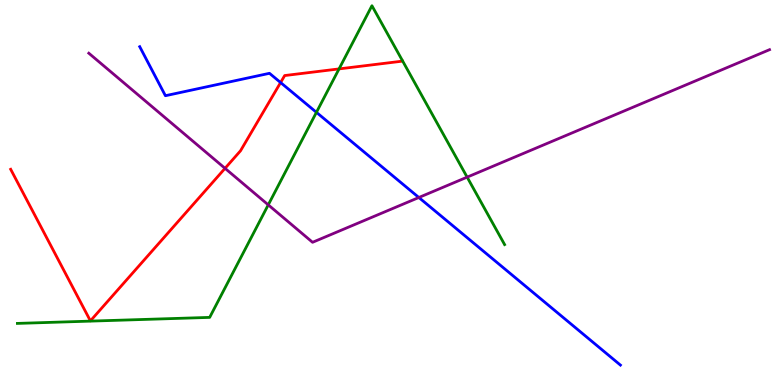[{'lines': ['blue', 'red'], 'intersections': [{'x': 3.62, 'y': 7.86}]}, {'lines': ['green', 'red'], 'intersections': [{'x': 4.37, 'y': 8.21}]}, {'lines': ['purple', 'red'], 'intersections': [{'x': 2.9, 'y': 5.63}]}, {'lines': ['blue', 'green'], 'intersections': [{'x': 4.08, 'y': 7.08}]}, {'lines': ['blue', 'purple'], 'intersections': [{'x': 5.4, 'y': 4.87}]}, {'lines': ['green', 'purple'], 'intersections': [{'x': 3.46, 'y': 4.68}, {'x': 6.03, 'y': 5.4}]}]